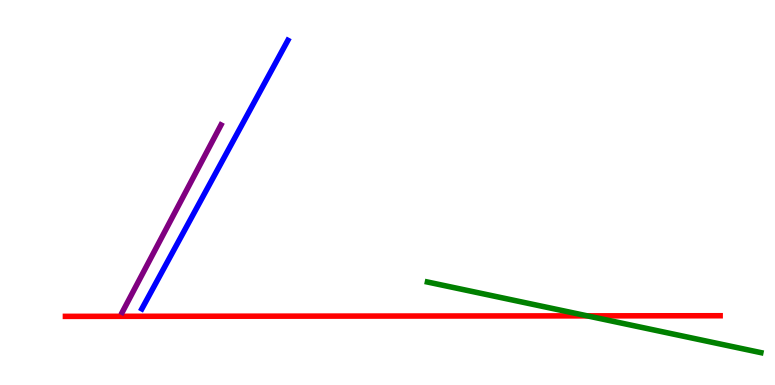[{'lines': ['blue', 'red'], 'intersections': []}, {'lines': ['green', 'red'], 'intersections': [{'x': 7.58, 'y': 1.8}]}, {'lines': ['purple', 'red'], 'intersections': []}, {'lines': ['blue', 'green'], 'intersections': []}, {'lines': ['blue', 'purple'], 'intersections': []}, {'lines': ['green', 'purple'], 'intersections': []}]